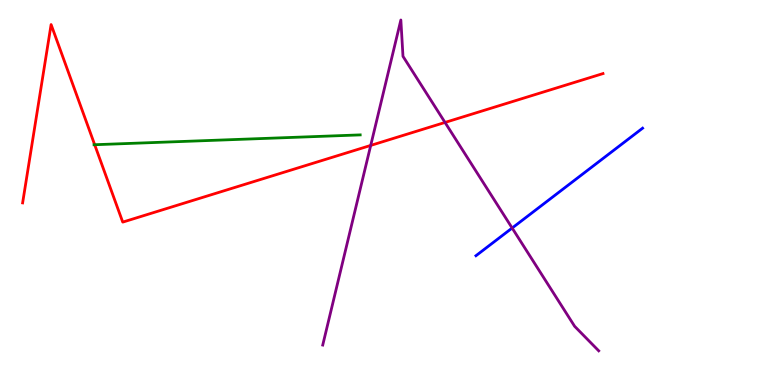[{'lines': ['blue', 'red'], 'intersections': []}, {'lines': ['green', 'red'], 'intersections': [{'x': 1.22, 'y': 6.24}]}, {'lines': ['purple', 'red'], 'intersections': [{'x': 4.78, 'y': 6.22}, {'x': 5.74, 'y': 6.82}]}, {'lines': ['blue', 'green'], 'intersections': []}, {'lines': ['blue', 'purple'], 'intersections': [{'x': 6.61, 'y': 4.08}]}, {'lines': ['green', 'purple'], 'intersections': []}]